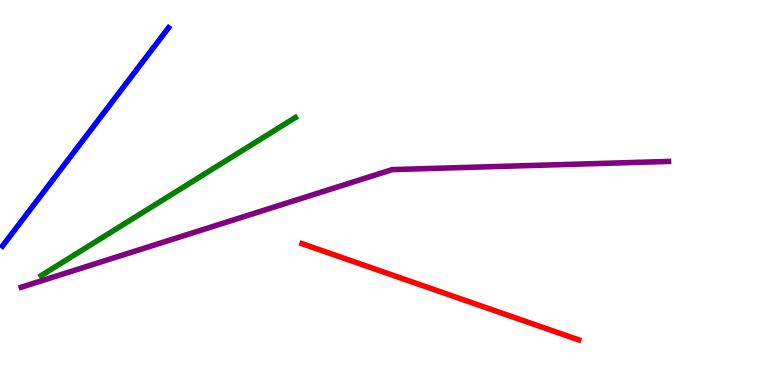[{'lines': ['blue', 'red'], 'intersections': []}, {'lines': ['green', 'red'], 'intersections': []}, {'lines': ['purple', 'red'], 'intersections': []}, {'lines': ['blue', 'green'], 'intersections': []}, {'lines': ['blue', 'purple'], 'intersections': []}, {'lines': ['green', 'purple'], 'intersections': []}]